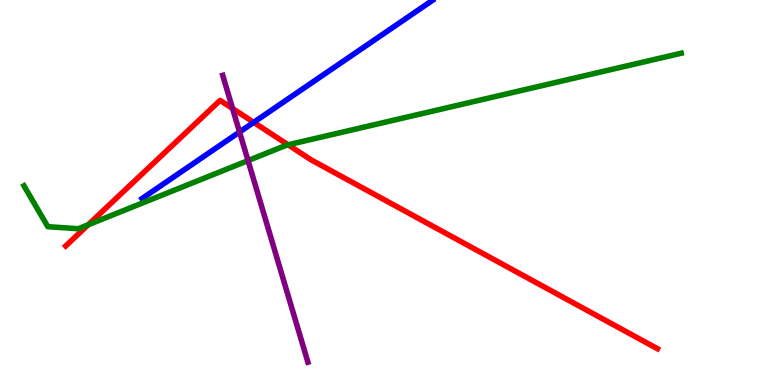[{'lines': ['blue', 'red'], 'intersections': [{'x': 3.27, 'y': 6.82}]}, {'lines': ['green', 'red'], 'intersections': [{'x': 1.14, 'y': 4.16}, {'x': 3.72, 'y': 6.24}]}, {'lines': ['purple', 'red'], 'intersections': [{'x': 3.0, 'y': 7.18}]}, {'lines': ['blue', 'green'], 'intersections': []}, {'lines': ['blue', 'purple'], 'intersections': [{'x': 3.09, 'y': 6.57}]}, {'lines': ['green', 'purple'], 'intersections': [{'x': 3.2, 'y': 5.83}]}]